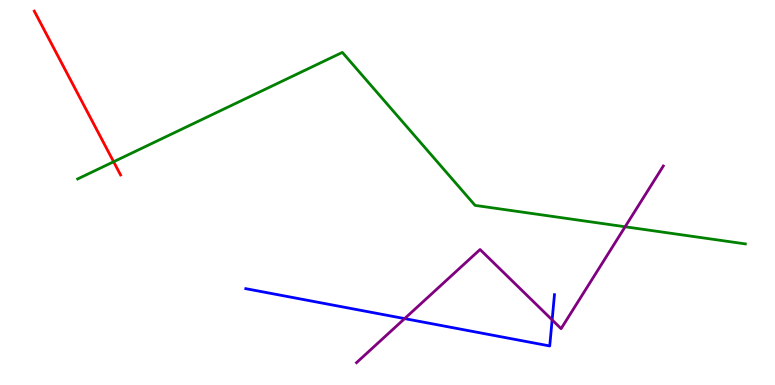[{'lines': ['blue', 'red'], 'intersections': []}, {'lines': ['green', 'red'], 'intersections': [{'x': 1.47, 'y': 5.8}]}, {'lines': ['purple', 'red'], 'intersections': []}, {'lines': ['blue', 'green'], 'intersections': []}, {'lines': ['blue', 'purple'], 'intersections': [{'x': 5.22, 'y': 1.72}, {'x': 7.12, 'y': 1.69}]}, {'lines': ['green', 'purple'], 'intersections': [{'x': 8.07, 'y': 4.11}]}]